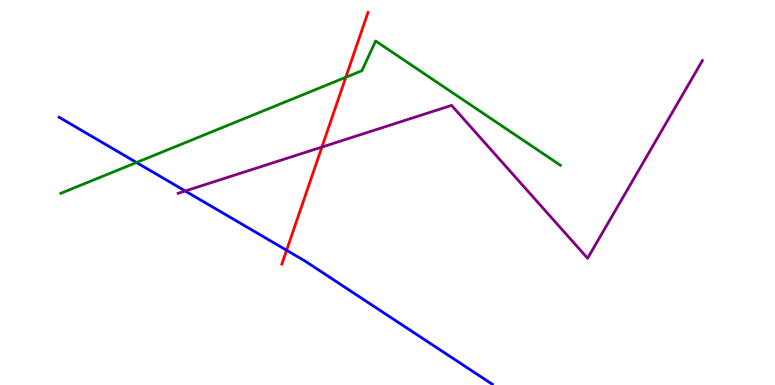[{'lines': ['blue', 'red'], 'intersections': [{'x': 3.7, 'y': 3.5}]}, {'lines': ['green', 'red'], 'intersections': [{'x': 4.46, 'y': 7.99}]}, {'lines': ['purple', 'red'], 'intersections': [{'x': 4.15, 'y': 6.18}]}, {'lines': ['blue', 'green'], 'intersections': [{'x': 1.76, 'y': 5.78}]}, {'lines': ['blue', 'purple'], 'intersections': [{'x': 2.39, 'y': 5.04}]}, {'lines': ['green', 'purple'], 'intersections': []}]